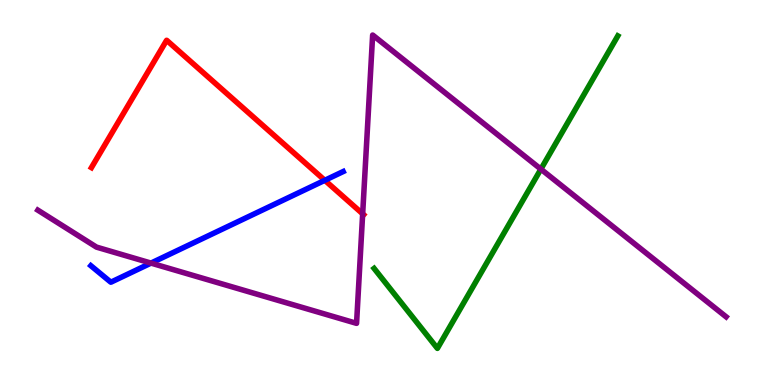[{'lines': ['blue', 'red'], 'intersections': [{'x': 4.19, 'y': 5.32}]}, {'lines': ['green', 'red'], 'intersections': []}, {'lines': ['purple', 'red'], 'intersections': [{'x': 4.68, 'y': 4.45}]}, {'lines': ['blue', 'green'], 'intersections': []}, {'lines': ['blue', 'purple'], 'intersections': [{'x': 1.95, 'y': 3.17}]}, {'lines': ['green', 'purple'], 'intersections': [{'x': 6.98, 'y': 5.61}]}]